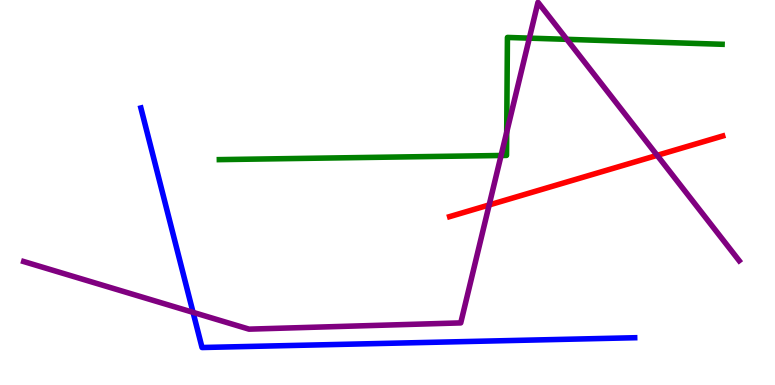[{'lines': ['blue', 'red'], 'intersections': []}, {'lines': ['green', 'red'], 'intersections': []}, {'lines': ['purple', 'red'], 'intersections': [{'x': 6.31, 'y': 4.68}, {'x': 8.48, 'y': 5.96}]}, {'lines': ['blue', 'green'], 'intersections': []}, {'lines': ['blue', 'purple'], 'intersections': [{'x': 2.49, 'y': 1.89}]}, {'lines': ['green', 'purple'], 'intersections': [{'x': 6.47, 'y': 5.96}, {'x': 6.54, 'y': 6.57}, {'x': 6.83, 'y': 9.01}, {'x': 7.31, 'y': 8.98}]}]